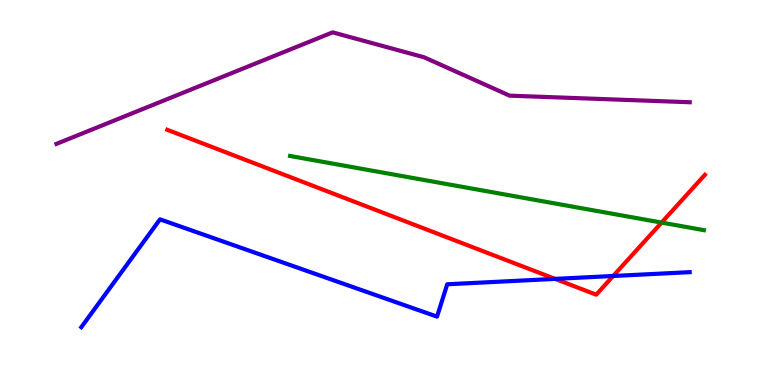[{'lines': ['blue', 'red'], 'intersections': [{'x': 7.16, 'y': 2.76}, {'x': 7.91, 'y': 2.83}]}, {'lines': ['green', 'red'], 'intersections': [{'x': 8.54, 'y': 4.22}]}, {'lines': ['purple', 'red'], 'intersections': []}, {'lines': ['blue', 'green'], 'intersections': []}, {'lines': ['blue', 'purple'], 'intersections': []}, {'lines': ['green', 'purple'], 'intersections': []}]